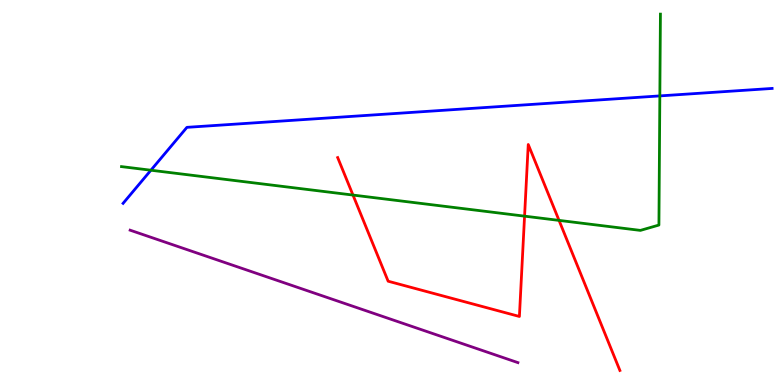[{'lines': ['blue', 'red'], 'intersections': []}, {'lines': ['green', 'red'], 'intersections': [{'x': 4.55, 'y': 4.93}, {'x': 6.77, 'y': 4.39}, {'x': 7.21, 'y': 4.28}]}, {'lines': ['purple', 'red'], 'intersections': []}, {'lines': ['blue', 'green'], 'intersections': [{'x': 1.95, 'y': 5.58}, {'x': 8.51, 'y': 7.51}]}, {'lines': ['blue', 'purple'], 'intersections': []}, {'lines': ['green', 'purple'], 'intersections': []}]